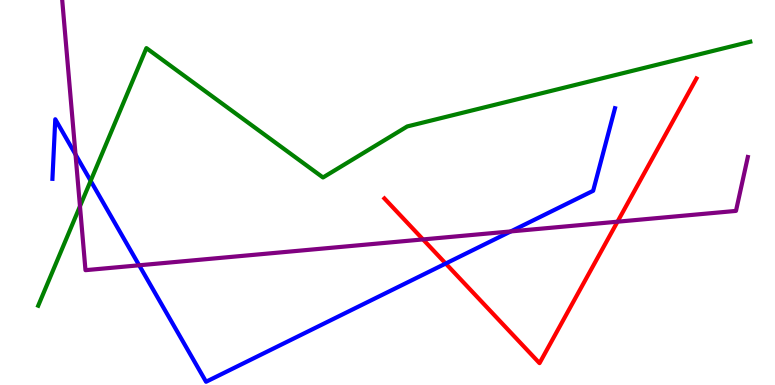[{'lines': ['blue', 'red'], 'intersections': [{'x': 5.75, 'y': 3.16}]}, {'lines': ['green', 'red'], 'intersections': []}, {'lines': ['purple', 'red'], 'intersections': [{'x': 5.46, 'y': 3.78}, {'x': 7.97, 'y': 4.24}]}, {'lines': ['blue', 'green'], 'intersections': [{'x': 1.17, 'y': 5.3}]}, {'lines': ['blue', 'purple'], 'intersections': [{'x': 0.974, 'y': 5.99}, {'x': 1.8, 'y': 3.11}, {'x': 6.59, 'y': 3.99}]}, {'lines': ['green', 'purple'], 'intersections': [{'x': 1.03, 'y': 4.64}]}]